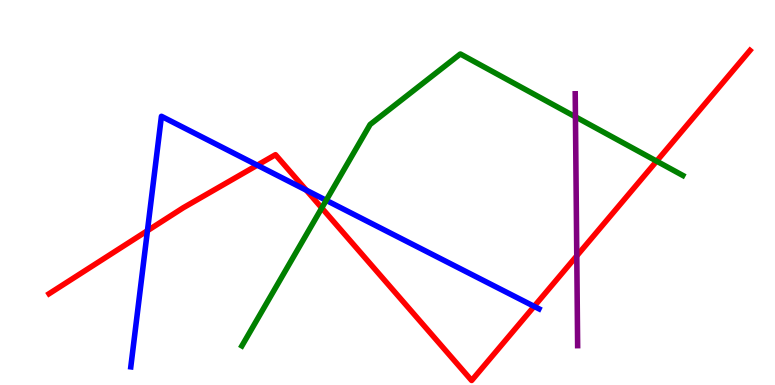[{'lines': ['blue', 'red'], 'intersections': [{'x': 1.9, 'y': 4.01}, {'x': 3.32, 'y': 5.71}, {'x': 3.95, 'y': 5.06}, {'x': 6.89, 'y': 2.04}]}, {'lines': ['green', 'red'], 'intersections': [{'x': 4.15, 'y': 4.6}, {'x': 8.47, 'y': 5.81}]}, {'lines': ['purple', 'red'], 'intersections': [{'x': 7.44, 'y': 3.36}]}, {'lines': ['blue', 'green'], 'intersections': [{'x': 4.21, 'y': 4.8}]}, {'lines': ['blue', 'purple'], 'intersections': []}, {'lines': ['green', 'purple'], 'intersections': [{'x': 7.43, 'y': 6.97}]}]